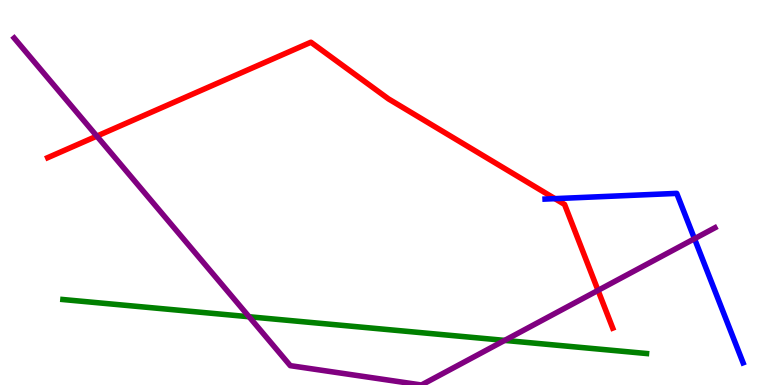[{'lines': ['blue', 'red'], 'intersections': [{'x': 7.16, 'y': 4.84}]}, {'lines': ['green', 'red'], 'intersections': []}, {'lines': ['purple', 'red'], 'intersections': [{'x': 1.25, 'y': 6.46}, {'x': 7.72, 'y': 2.46}]}, {'lines': ['blue', 'green'], 'intersections': []}, {'lines': ['blue', 'purple'], 'intersections': [{'x': 8.96, 'y': 3.8}]}, {'lines': ['green', 'purple'], 'intersections': [{'x': 3.21, 'y': 1.77}, {'x': 6.51, 'y': 1.16}]}]